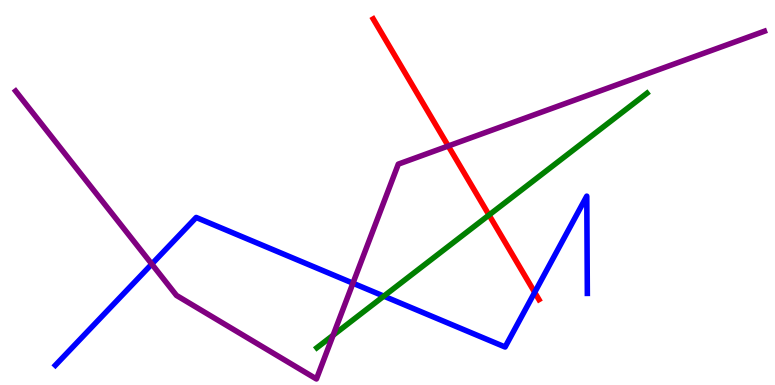[{'lines': ['blue', 'red'], 'intersections': [{'x': 6.9, 'y': 2.41}]}, {'lines': ['green', 'red'], 'intersections': [{'x': 6.31, 'y': 4.41}]}, {'lines': ['purple', 'red'], 'intersections': [{'x': 5.78, 'y': 6.21}]}, {'lines': ['blue', 'green'], 'intersections': [{'x': 4.95, 'y': 2.31}]}, {'lines': ['blue', 'purple'], 'intersections': [{'x': 1.96, 'y': 3.14}, {'x': 4.55, 'y': 2.64}]}, {'lines': ['green', 'purple'], 'intersections': [{'x': 4.3, 'y': 1.29}]}]